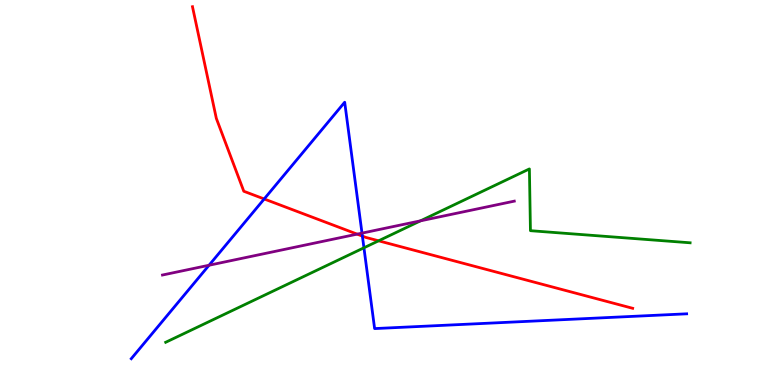[{'lines': ['blue', 'red'], 'intersections': [{'x': 3.41, 'y': 4.83}, {'x': 4.68, 'y': 3.87}]}, {'lines': ['green', 'red'], 'intersections': [{'x': 4.89, 'y': 3.75}]}, {'lines': ['purple', 'red'], 'intersections': [{'x': 4.61, 'y': 3.92}]}, {'lines': ['blue', 'green'], 'intersections': [{'x': 4.7, 'y': 3.56}]}, {'lines': ['blue', 'purple'], 'intersections': [{'x': 2.7, 'y': 3.11}, {'x': 4.67, 'y': 3.94}]}, {'lines': ['green', 'purple'], 'intersections': [{'x': 5.43, 'y': 4.26}]}]